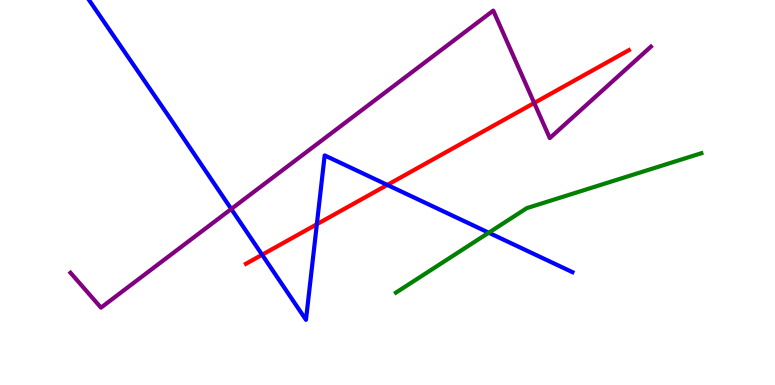[{'lines': ['blue', 'red'], 'intersections': [{'x': 3.38, 'y': 3.38}, {'x': 4.09, 'y': 4.18}, {'x': 5.0, 'y': 5.2}]}, {'lines': ['green', 'red'], 'intersections': []}, {'lines': ['purple', 'red'], 'intersections': [{'x': 6.89, 'y': 7.33}]}, {'lines': ['blue', 'green'], 'intersections': [{'x': 6.31, 'y': 3.96}]}, {'lines': ['blue', 'purple'], 'intersections': [{'x': 2.98, 'y': 4.57}]}, {'lines': ['green', 'purple'], 'intersections': []}]